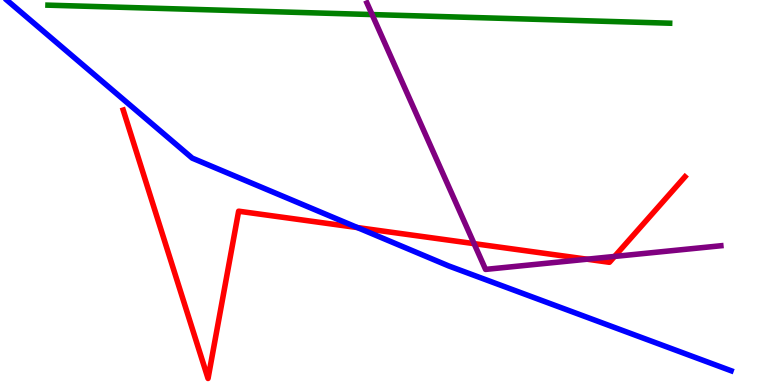[{'lines': ['blue', 'red'], 'intersections': [{'x': 4.61, 'y': 4.09}]}, {'lines': ['green', 'red'], 'intersections': []}, {'lines': ['purple', 'red'], 'intersections': [{'x': 6.12, 'y': 3.67}, {'x': 7.57, 'y': 3.27}, {'x': 7.93, 'y': 3.34}]}, {'lines': ['blue', 'green'], 'intersections': []}, {'lines': ['blue', 'purple'], 'intersections': []}, {'lines': ['green', 'purple'], 'intersections': [{'x': 4.8, 'y': 9.62}]}]